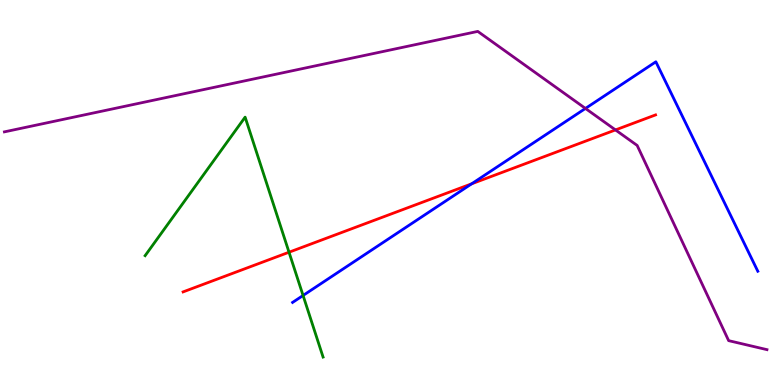[{'lines': ['blue', 'red'], 'intersections': [{'x': 6.09, 'y': 5.23}]}, {'lines': ['green', 'red'], 'intersections': [{'x': 3.73, 'y': 3.45}]}, {'lines': ['purple', 'red'], 'intersections': [{'x': 7.94, 'y': 6.63}]}, {'lines': ['blue', 'green'], 'intersections': [{'x': 3.91, 'y': 2.33}]}, {'lines': ['blue', 'purple'], 'intersections': [{'x': 7.55, 'y': 7.18}]}, {'lines': ['green', 'purple'], 'intersections': []}]